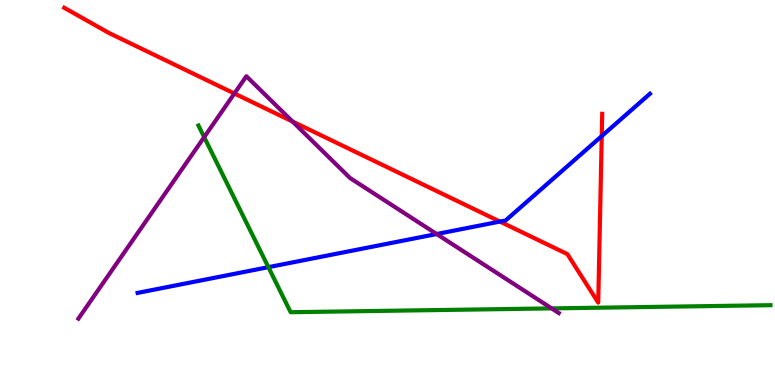[{'lines': ['blue', 'red'], 'intersections': [{'x': 6.45, 'y': 4.24}, {'x': 7.76, 'y': 6.47}]}, {'lines': ['green', 'red'], 'intersections': []}, {'lines': ['purple', 'red'], 'intersections': [{'x': 3.02, 'y': 7.57}, {'x': 3.77, 'y': 6.84}]}, {'lines': ['blue', 'green'], 'intersections': [{'x': 3.46, 'y': 3.06}]}, {'lines': ['blue', 'purple'], 'intersections': [{'x': 5.63, 'y': 3.92}]}, {'lines': ['green', 'purple'], 'intersections': [{'x': 2.63, 'y': 6.44}, {'x': 7.12, 'y': 1.99}]}]